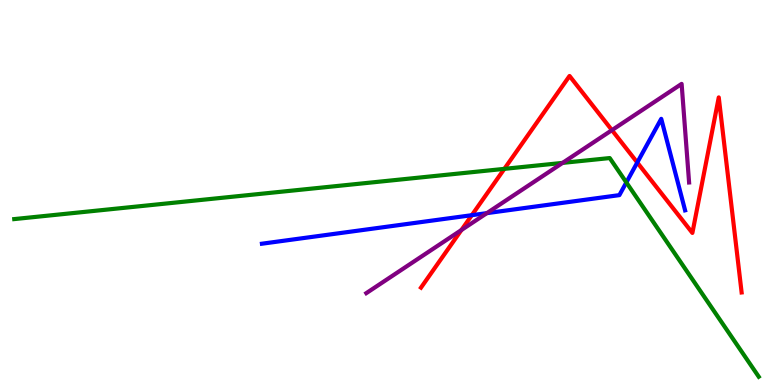[{'lines': ['blue', 'red'], 'intersections': [{'x': 6.09, 'y': 4.41}, {'x': 8.22, 'y': 5.78}]}, {'lines': ['green', 'red'], 'intersections': [{'x': 6.51, 'y': 5.61}]}, {'lines': ['purple', 'red'], 'intersections': [{'x': 5.95, 'y': 4.03}, {'x': 7.9, 'y': 6.62}]}, {'lines': ['blue', 'green'], 'intersections': [{'x': 8.08, 'y': 5.26}]}, {'lines': ['blue', 'purple'], 'intersections': [{'x': 6.28, 'y': 4.46}]}, {'lines': ['green', 'purple'], 'intersections': [{'x': 7.26, 'y': 5.77}]}]